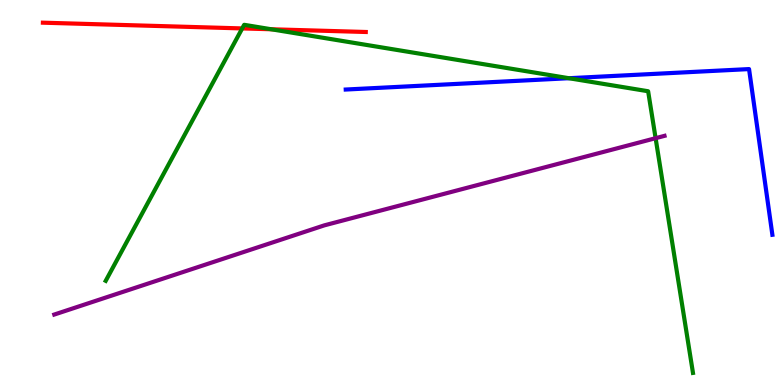[{'lines': ['blue', 'red'], 'intersections': []}, {'lines': ['green', 'red'], 'intersections': [{'x': 3.13, 'y': 9.26}, {'x': 3.5, 'y': 9.24}]}, {'lines': ['purple', 'red'], 'intersections': []}, {'lines': ['blue', 'green'], 'intersections': [{'x': 7.34, 'y': 7.97}]}, {'lines': ['blue', 'purple'], 'intersections': []}, {'lines': ['green', 'purple'], 'intersections': [{'x': 8.46, 'y': 6.41}]}]